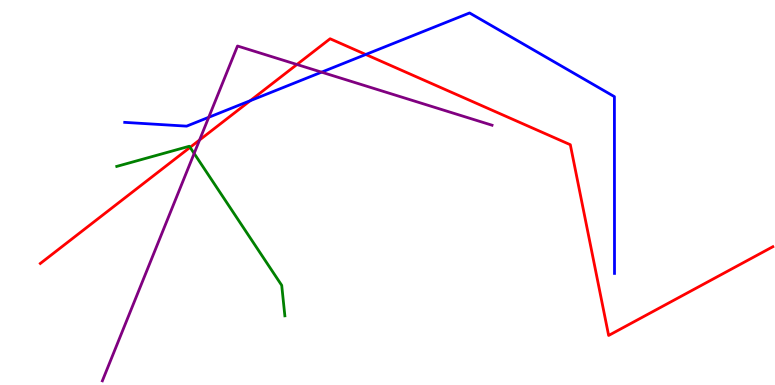[{'lines': ['blue', 'red'], 'intersections': [{'x': 3.23, 'y': 7.38}, {'x': 4.72, 'y': 8.58}]}, {'lines': ['green', 'red'], 'intersections': [{'x': 2.45, 'y': 6.17}]}, {'lines': ['purple', 'red'], 'intersections': [{'x': 2.58, 'y': 6.36}, {'x': 3.83, 'y': 8.32}]}, {'lines': ['blue', 'green'], 'intersections': []}, {'lines': ['blue', 'purple'], 'intersections': [{'x': 2.69, 'y': 6.95}, {'x': 4.15, 'y': 8.13}]}, {'lines': ['green', 'purple'], 'intersections': [{'x': 2.51, 'y': 6.01}]}]